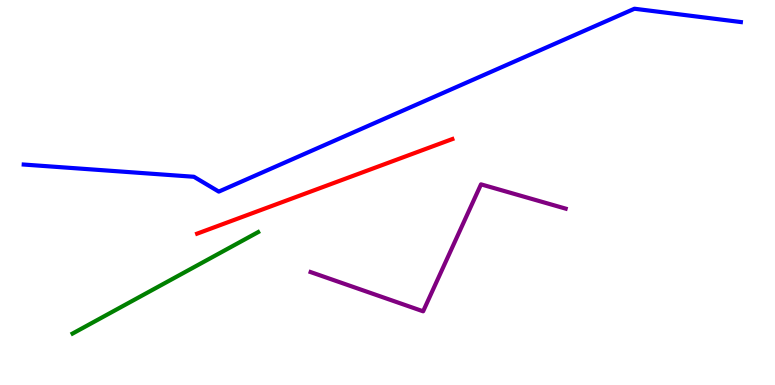[{'lines': ['blue', 'red'], 'intersections': []}, {'lines': ['green', 'red'], 'intersections': []}, {'lines': ['purple', 'red'], 'intersections': []}, {'lines': ['blue', 'green'], 'intersections': []}, {'lines': ['blue', 'purple'], 'intersections': []}, {'lines': ['green', 'purple'], 'intersections': []}]